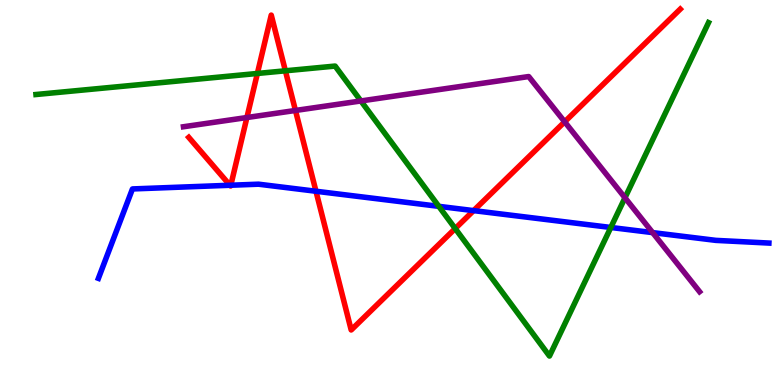[{'lines': ['blue', 'red'], 'intersections': [{'x': 2.97, 'y': 5.19}, {'x': 2.98, 'y': 5.19}, {'x': 4.08, 'y': 5.03}, {'x': 6.11, 'y': 4.53}]}, {'lines': ['green', 'red'], 'intersections': [{'x': 3.32, 'y': 8.09}, {'x': 3.68, 'y': 8.16}, {'x': 5.87, 'y': 4.06}]}, {'lines': ['purple', 'red'], 'intersections': [{'x': 3.19, 'y': 6.95}, {'x': 3.81, 'y': 7.13}, {'x': 7.29, 'y': 6.84}]}, {'lines': ['blue', 'green'], 'intersections': [{'x': 5.66, 'y': 4.64}, {'x': 7.88, 'y': 4.09}]}, {'lines': ['blue', 'purple'], 'intersections': [{'x': 8.42, 'y': 3.96}]}, {'lines': ['green', 'purple'], 'intersections': [{'x': 4.66, 'y': 7.38}, {'x': 8.06, 'y': 4.86}]}]